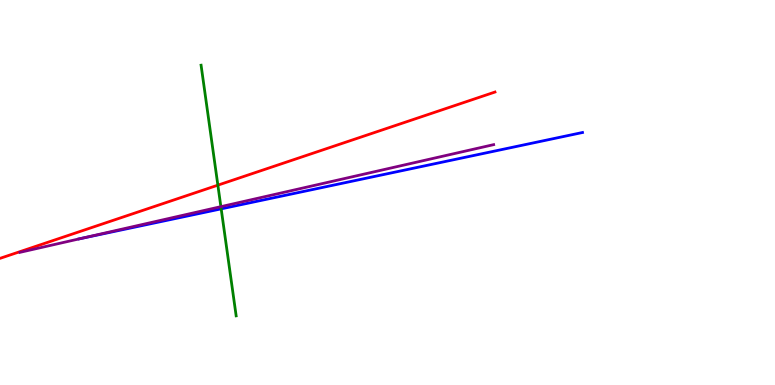[{'lines': ['blue', 'red'], 'intersections': []}, {'lines': ['green', 'red'], 'intersections': [{'x': 2.81, 'y': 5.19}]}, {'lines': ['purple', 'red'], 'intersections': []}, {'lines': ['blue', 'green'], 'intersections': [{'x': 2.85, 'y': 4.58}]}, {'lines': ['blue', 'purple'], 'intersections': [{'x': 1.03, 'y': 3.8}]}, {'lines': ['green', 'purple'], 'intersections': [{'x': 2.85, 'y': 4.63}]}]